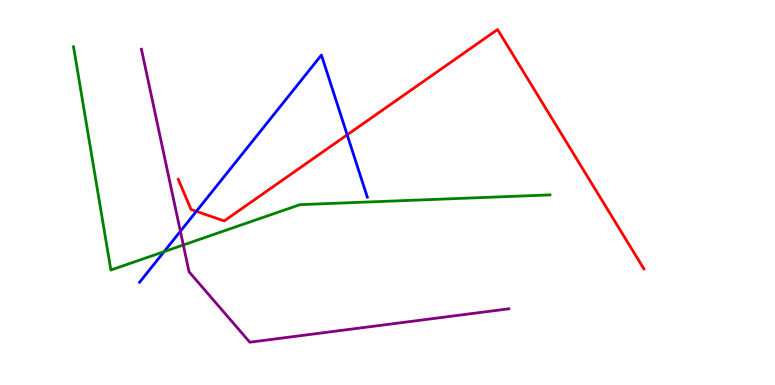[{'lines': ['blue', 'red'], 'intersections': [{'x': 2.53, 'y': 4.51}, {'x': 4.48, 'y': 6.5}]}, {'lines': ['green', 'red'], 'intersections': []}, {'lines': ['purple', 'red'], 'intersections': []}, {'lines': ['blue', 'green'], 'intersections': [{'x': 2.12, 'y': 3.46}]}, {'lines': ['blue', 'purple'], 'intersections': [{'x': 2.33, 'y': 3.99}]}, {'lines': ['green', 'purple'], 'intersections': [{'x': 2.37, 'y': 3.64}]}]